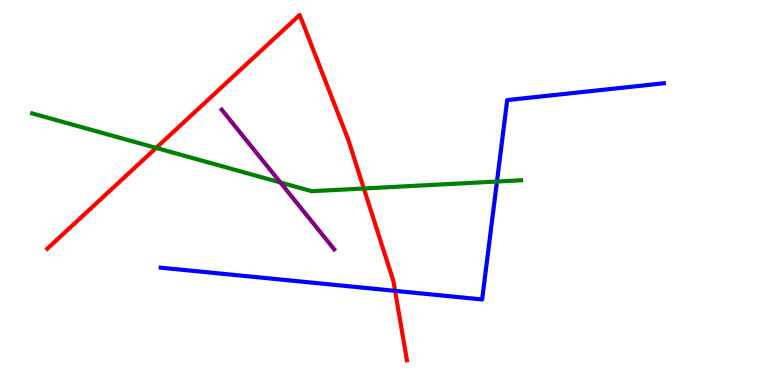[{'lines': ['blue', 'red'], 'intersections': [{'x': 5.1, 'y': 2.45}]}, {'lines': ['green', 'red'], 'intersections': [{'x': 2.01, 'y': 6.16}, {'x': 4.69, 'y': 5.1}]}, {'lines': ['purple', 'red'], 'intersections': []}, {'lines': ['blue', 'green'], 'intersections': [{'x': 6.41, 'y': 5.29}]}, {'lines': ['blue', 'purple'], 'intersections': []}, {'lines': ['green', 'purple'], 'intersections': [{'x': 3.62, 'y': 5.26}]}]